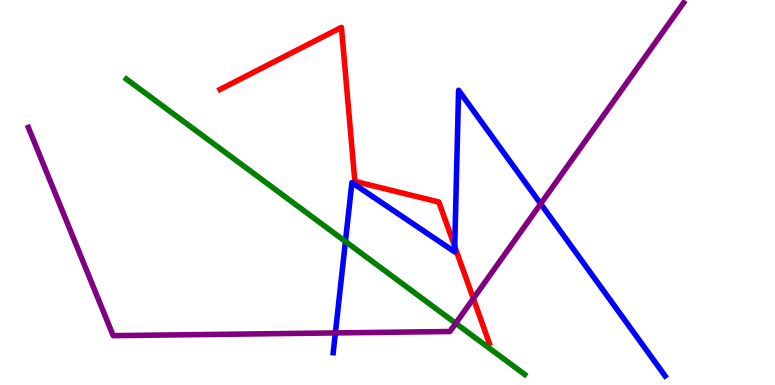[{'lines': ['blue', 'red'], 'intersections': [{'x': 5.87, 'y': 3.6}]}, {'lines': ['green', 'red'], 'intersections': []}, {'lines': ['purple', 'red'], 'intersections': [{'x': 6.11, 'y': 2.25}]}, {'lines': ['blue', 'green'], 'intersections': [{'x': 4.46, 'y': 3.73}]}, {'lines': ['blue', 'purple'], 'intersections': [{'x': 4.33, 'y': 1.35}, {'x': 6.98, 'y': 4.71}]}, {'lines': ['green', 'purple'], 'intersections': [{'x': 5.88, 'y': 1.6}]}]